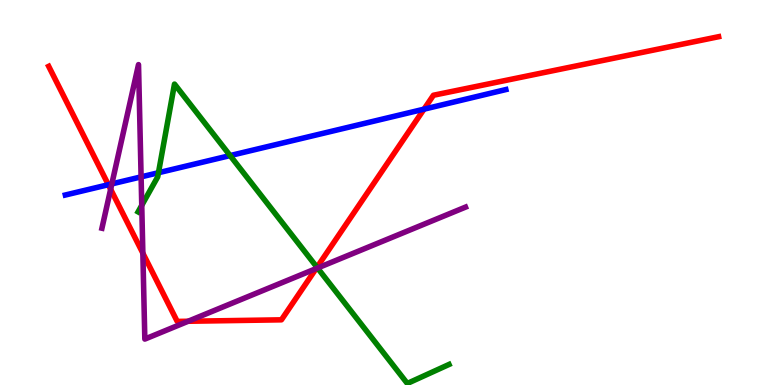[{'lines': ['blue', 'red'], 'intersections': [{'x': 1.4, 'y': 5.2}, {'x': 5.47, 'y': 7.16}]}, {'lines': ['green', 'red'], 'intersections': [{'x': 4.09, 'y': 3.06}]}, {'lines': ['purple', 'red'], 'intersections': [{'x': 1.43, 'y': 5.08}, {'x': 1.84, 'y': 3.42}, {'x': 2.43, 'y': 1.66}, {'x': 4.08, 'y': 3.02}]}, {'lines': ['blue', 'green'], 'intersections': [{'x': 2.04, 'y': 5.51}, {'x': 2.97, 'y': 5.96}]}, {'lines': ['blue', 'purple'], 'intersections': [{'x': 1.44, 'y': 5.22}, {'x': 1.82, 'y': 5.41}]}, {'lines': ['green', 'purple'], 'intersections': [{'x': 1.83, 'y': 4.67}, {'x': 4.1, 'y': 3.04}]}]